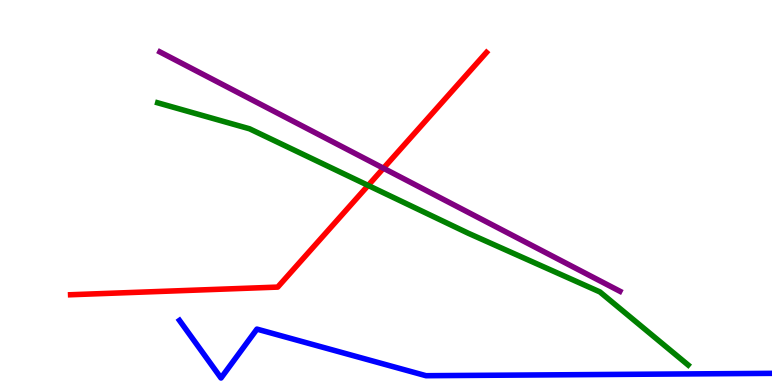[{'lines': ['blue', 'red'], 'intersections': []}, {'lines': ['green', 'red'], 'intersections': [{'x': 4.75, 'y': 5.18}]}, {'lines': ['purple', 'red'], 'intersections': [{'x': 4.95, 'y': 5.63}]}, {'lines': ['blue', 'green'], 'intersections': []}, {'lines': ['blue', 'purple'], 'intersections': []}, {'lines': ['green', 'purple'], 'intersections': []}]